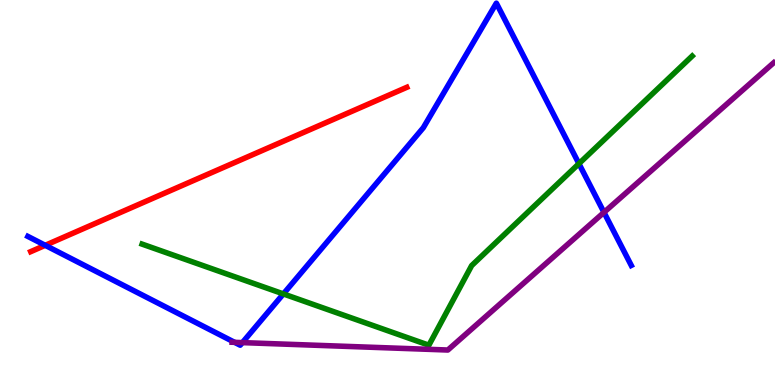[{'lines': ['blue', 'red'], 'intersections': [{'x': 0.584, 'y': 3.63}]}, {'lines': ['green', 'red'], 'intersections': []}, {'lines': ['purple', 'red'], 'intersections': []}, {'lines': ['blue', 'green'], 'intersections': [{'x': 3.66, 'y': 2.37}, {'x': 7.47, 'y': 5.75}]}, {'lines': ['blue', 'purple'], 'intersections': [{'x': 3.03, 'y': 1.11}, {'x': 3.13, 'y': 1.1}, {'x': 7.79, 'y': 4.48}]}, {'lines': ['green', 'purple'], 'intersections': []}]